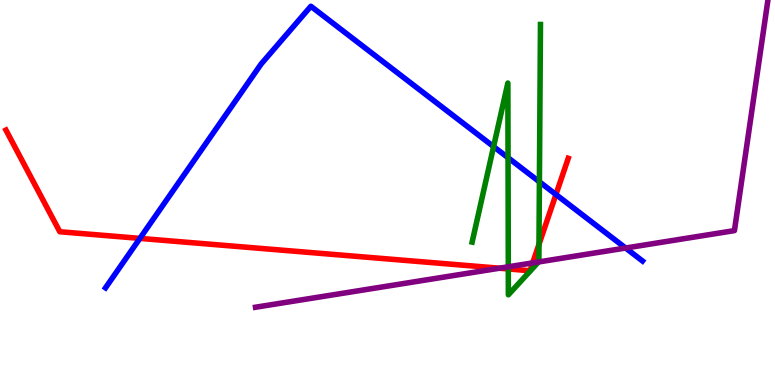[{'lines': ['blue', 'red'], 'intersections': [{'x': 1.81, 'y': 3.81}, {'x': 7.17, 'y': 4.95}]}, {'lines': ['green', 'red'], 'intersections': [{'x': 6.56, 'y': 3.01}, {'x': 6.95, 'y': 3.65}]}, {'lines': ['purple', 'red'], 'intersections': [{'x': 6.44, 'y': 3.03}, {'x': 6.87, 'y': 3.17}]}, {'lines': ['blue', 'green'], 'intersections': [{'x': 6.37, 'y': 6.19}, {'x': 6.56, 'y': 5.9}, {'x': 6.96, 'y': 5.28}]}, {'lines': ['blue', 'purple'], 'intersections': [{'x': 8.07, 'y': 3.56}]}, {'lines': ['green', 'purple'], 'intersections': [{'x': 6.56, 'y': 3.07}, {'x': 6.95, 'y': 3.2}]}]